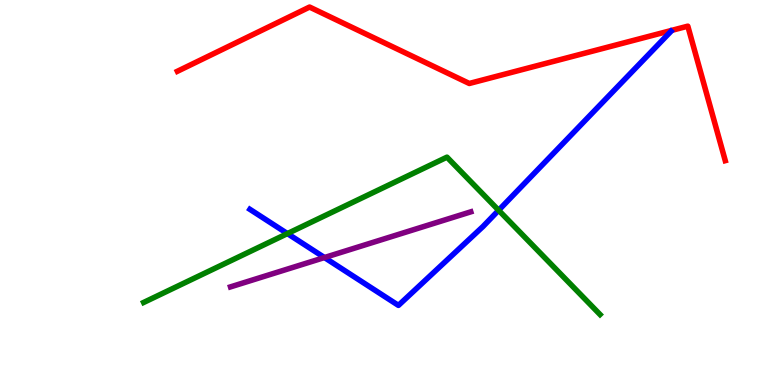[{'lines': ['blue', 'red'], 'intersections': []}, {'lines': ['green', 'red'], 'intersections': []}, {'lines': ['purple', 'red'], 'intersections': []}, {'lines': ['blue', 'green'], 'intersections': [{'x': 3.71, 'y': 3.93}, {'x': 6.43, 'y': 4.54}]}, {'lines': ['blue', 'purple'], 'intersections': [{'x': 4.19, 'y': 3.31}]}, {'lines': ['green', 'purple'], 'intersections': []}]